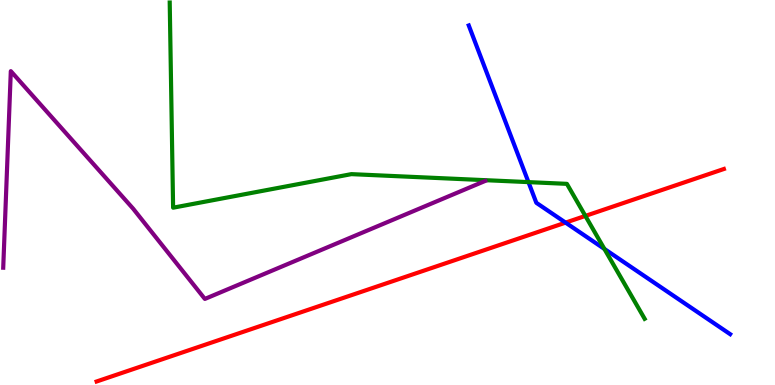[{'lines': ['blue', 'red'], 'intersections': [{'x': 7.3, 'y': 4.22}]}, {'lines': ['green', 'red'], 'intersections': [{'x': 7.55, 'y': 4.39}]}, {'lines': ['purple', 'red'], 'intersections': []}, {'lines': ['blue', 'green'], 'intersections': [{'x': 6.82, 'y': 5.27}, {'x': 7.8, 'y': 3.53}]}, {'lines': ['blue', 'purple'], 'intersections': []}, {'lines': ['green', 'purple'], 'intersections': []}]